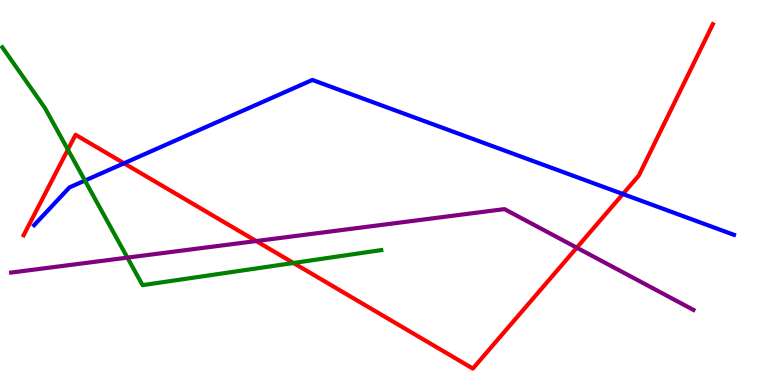[{'lines': ['blue', 'red'], 'intersections': [{'x': 1.6, 'y': 5.76}, {'x': 8.04, 'y': 4.96}]}, {'lines': ['green', 'red'], 'intersections': [{'x': 0.876, 'y': 6.11}, {'x': 3.79, 'y': 3.17}]}, {'lines': ['purple', 'red'], 'intersections': [{'x': 3.31, 'y': 3.74}, {'x': 7.44, 'y': 3.57}]}, {'lines': ['blue', 'green'], 'intersections': [{'x': 1.1, 'y': 5.31}]}, {'lines': ['blue', 'purple'], 'intersections': []}, {'lines': ['green', 'purple'], 'intersections': [{'x': 1.64, 'y': 3.31}]}]